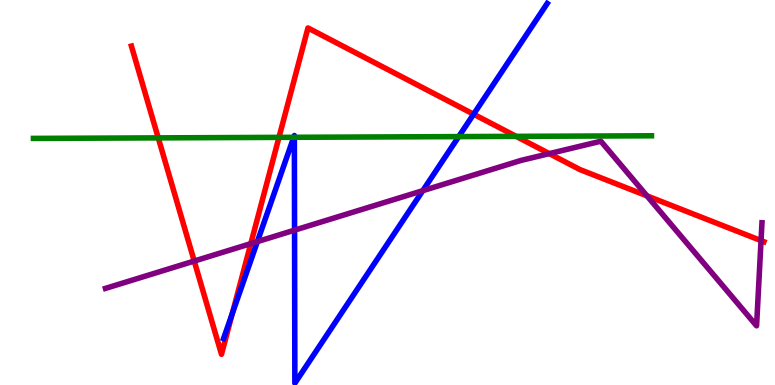[{'lines': ['blue', 'red'], 'intersections': [{'x': 3.0, 'y': 1.86}, {'x': 6.11, 'y': 7.03}]}, {'lines': ['green', 'red'], 'intersections': [{'x': 2.04, 'y': 6.42}, {'x': 3.6, 'y': 6.43}, {'x': 6.66, 'y': 6.46}]}, {'lines': ['purple', 'red'], 'intersections': [{'x': 2.51, 'y': 3.22}, {'x': 3.24, 'y': 3.67}, {'x': 7.09, 'y': 6.01}, {'x': 8.35, 'y': 4.91}, {'x': 9.82, 'y': 3.75}]}, {'lines': ['blue', 'green'], 'intersections': [{'x': 3.79, 'y': 6.43}, {'x': 3.8, 'y': 6.43}, {'x': 5.92, 'y': 6.45}]}, {'lines': ['blue', 'purple'], 'intersections': [{'x': 3.32, 'y': 3.72}, {'x': 3.8, 'y': 4.02}, {'x': 5.46, 'y': 5.05}]}, {'lines': ['green', 'purple'], 'intersections': []}]